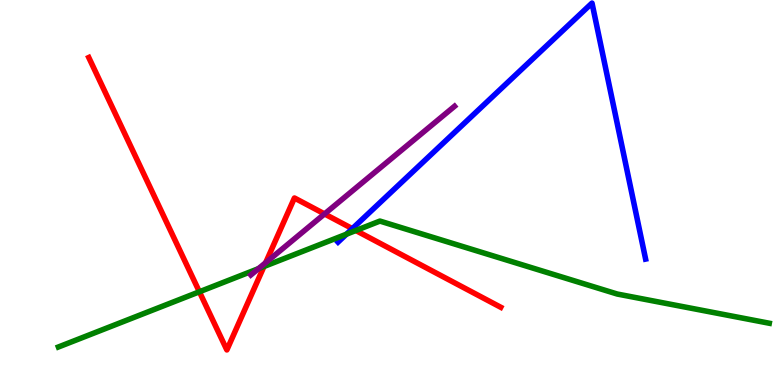[{'lines': ['blue', 'red'], 'intersections': [{'x': 4.55, 'y': 4.06}]}, {'lines': ['green', 'red'], 'intersections': [{'x': 2.57, 'y': 2.42}, {'x': 3.41, 'y': 3.08}, {'x': 4.59, 'y': 4.01}]}, {'lines': ['purple', 'red'], 'intersections': [{'x': 3.43, 'y': 3.18}, {'x': 4.19, 'y': 4.44}]}, {'lines': ['blue', 'green'], 'intersections': [{'x': 4.47, 'y': 3.92}]}, {'lines': ['blue', 'purple'], 'intersections': []}, {'lines': ['green', 'purple'], 'intersections': [{'x': 3.34, 'y': 3.02}]}]